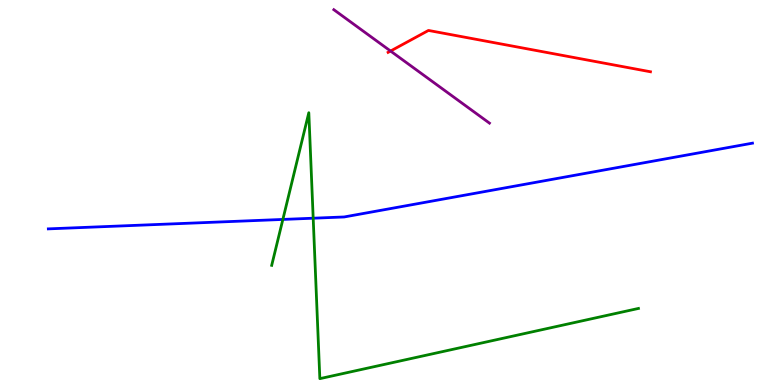[{'lines': ['blue', 'red'], 'intersections': []}, {'lines': ['green', 'red'], 'intersections': []}, {'lines': ['purple', 'red'], 'intersections': [{'x': 5.04, 'y': 8.67}]}, {'lines': ['blue', 'green'], 'intersections': [{'x': 3.65, 'y': 4.3}, {'x': 4.04, 'y': 4.33}]}, {'lines': ['blue', 'purple'], 'intersections': []}, {'lines': ['green', 'purple'], 'intersections': []}]